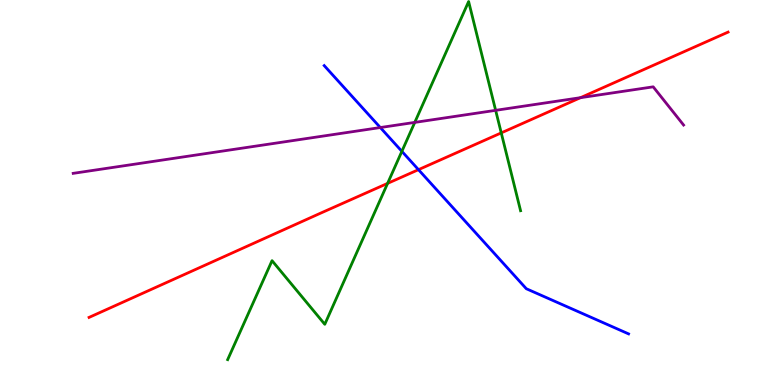[{'lines': ['blue', 'red'], 'intersections': [{'x': 5.4, 'y': 5.59}]}, {'lines': ['green', 'red'], 'intersections': [{'x': 5.0, 'y': 5.24}, {'x': 6.47, 'y': 6.55}]}, {'lines': ['purple', 'red'], 'intersections': [{'x': 7.49, 'y': 7.46}]}, {'lines': ['blue', 'green'], 'intersections': [{'x': 5.19, 'y': 6.07}]}, {'lines': ['blue', 'purple'], 'intersections': [{'x': 4.91, 'y': 6.69}]}, {'lines': ['green', 'purple'], 'intersections': [{'x': 5.35, 'y': 6.82}, {'x': 6.4, 'y': 7.13}]}]